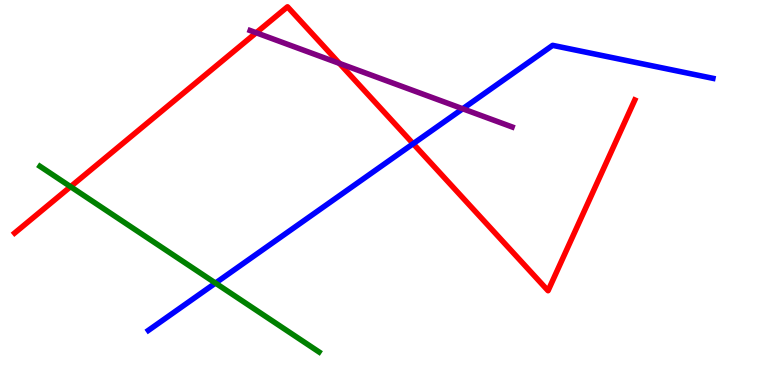[{'lines': ['blue', 'red'], 'intersections': [{'x': 5.33, 'y': 6.27}]}, {'lines': ['green', 'red'], 'intersections': [{'x': 0.911, 'y': 5.15}]}, {'lines': ['purple', 'red'], 'intersections': [{'x': 3.31, 'y': 9.15}, {'x': 4.38, 'y': 8.35}]}, {'lines': ['blue', 'green'], 'intersections': [{'x': 2.78, 'y': 2.65}]}, {'lines': ['blue', 'purple'], 'intersections': [{'x': 5.97, 'y': 7.17}]}, {'lines': ['green', 'purple'], 'intersections': []}]